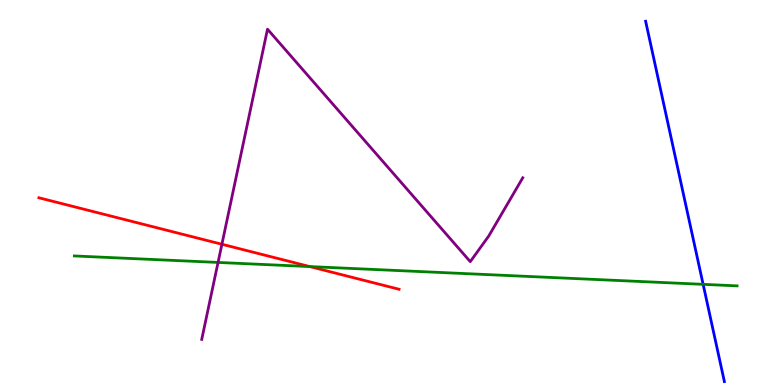[{'lines': ['blue', 'red'], 'intersections': []}, {'lines': ['green', 'red'], 'intersections': [{'x': 4.0, 'y': 3.08}]}, {'lines': ['purple', 'red'], 'intersections': [{'x': 2.86, 'y': 3.66}]}, {'lines': ['blue', 'green'], 'intersections': [{'x': 9.07, 'y': 2.61}]}, {'lines': ['blue', 'purple'], 'intersections': []}, {'lines': ['green', 'purple'], 'intersections': [{'x': 2.81, 'y': 3.18}]}]